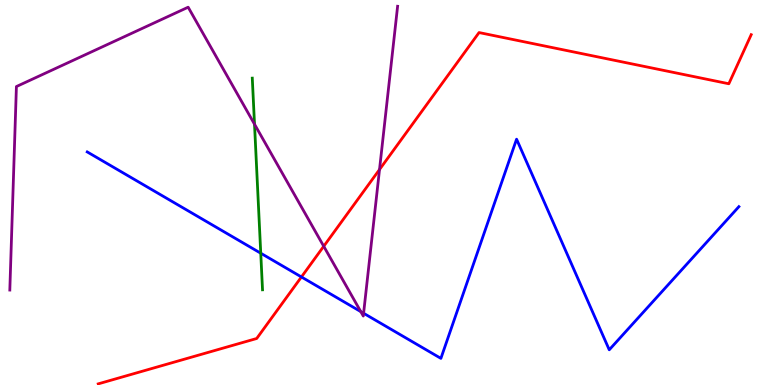[{'lines': ['blue', 'red'], 'intersections': [{'x': 3.89, 'y': 2.81}]}, {'lines': ['green', 'red'], 'intersections': []}, {'lines': ['purple', 'red'], 'intersections': [{'x': 4.18, 'y': 3.6}, {'x': 4.9, 'y': 5.6}]}, {'lines': ['blue', 'green'], 'intersections': [{'x': 3.36, 'y': 3.42}]}, {'lines': ['blue', 'purple'], 'intersections': [{'x': 4.66, 'y': 1.91}, {'x': 4.69, 'y': 1.86}]}, {'lines': ['green', 'purple'], 'intersections': [{'x': 3.28, 'y': 6.77}]}]